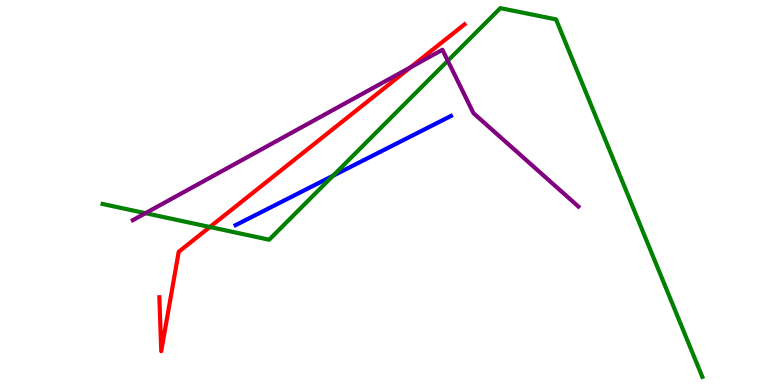[{'lines': ['blue', 'red'], 'intersections': []}, {'lines': ['green', 'red'], 'intersections': [{'x': 2.71, 'y': 4.1}]}, {'lines': ['purple', 'red'], 'intersections': [{'x': 5.3, 'y': 8.25}]}, {'lines': ['blue', 'green'], 'intersections': [{'x': 4.3, 'y': 5.43}]}, {'lines': ['blue', 'purple'], 'intersections': []}, {'lines': ['green', 'purple'], 'intersections': [{'x': 1.88, 'y': 4.46}, {'x': 5.78, 'y': 8.42}]}]